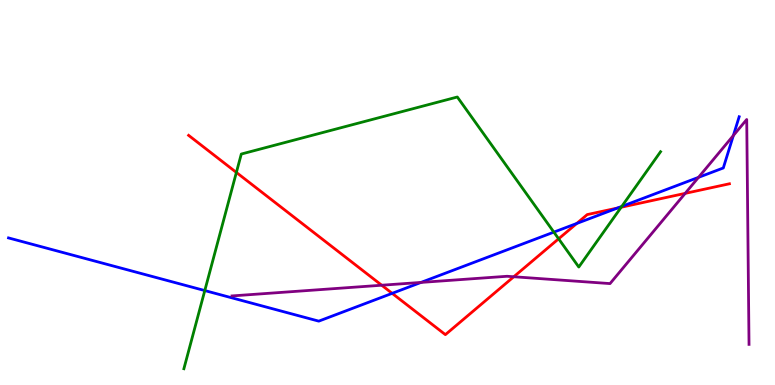[{'lines': ['blue', 'red'], 'intersections': [{'x': 5.06, 'y': 2.38}, {'x': 7.44, 'y': 4.2}, {'x': 7.97, 'y': 4.6}]}, {'lines': ['green', 'red'], 'intersections': [{'x': 3.05, 'y': 5.52}, {'x': 7.21, 'y': 3.8}, {'x': 8.02, 'y': 4.62}]}, {'lines': ['purple', 'red'], 'intersections': [{'x': 4.93, 'y': 2.59}, {'x': 6.63, 'y': 2.81}, {'x': 8.84, 'y': 4.98}]}, {'lines': ['blue', 'green'], 'intersections': [{'x': 2.64, 'y': 2.45}, {'x': 7.15, 'y': 3.97}, {'x': 8.02, 'y': 4.64}]}, {'lines': ['blue', 'purple'], 'intersections': [{'x': 5.43, 'y': 2.66}, {'x': 9.01, 'y': 5.39}, {'x': 9.46, 'y': 6.48}]}, {'lines': ['green', 'purple'], 'intersections': []}]